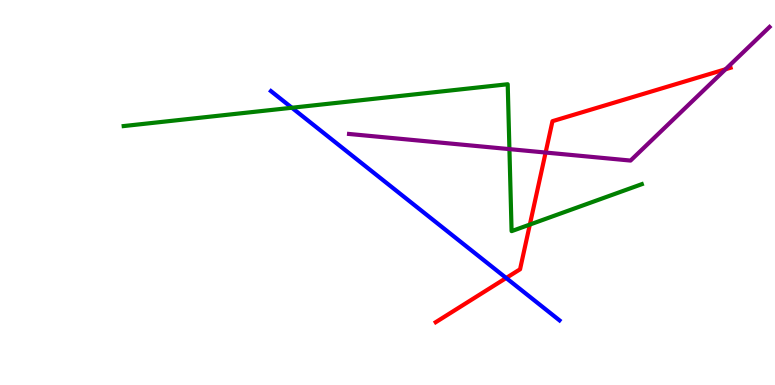[{'lines': ['blue', 'red'], 'intersections': [{'x': 6.53, 'y': 2.78}]}, {'lines': ['green', 'red'], 'intersections': [{'x': 6.84, 'y': 4.17}]}, {'lines': ['purple', 'red'], 'intersections': [{'x': 7.04, 'y': 6.04}, {'x': 9.36, 'y': 8.2}]}, {'lines': ['blue', 'green'], 'intersections': [{'x': 3.77, 'y': 7.2}]}, {'lines': ['blue', 'purple'], 'intersections': []}, {'lines': ['green', 'purple'], 'intersections': [{'x': 6.57, 'y': 6.13}]}]